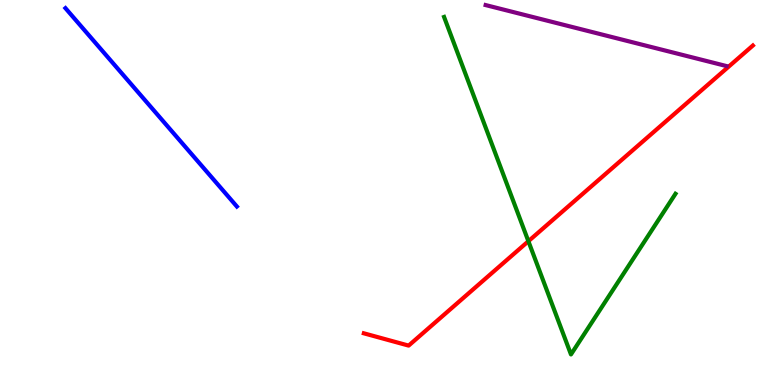[{'lines': ['blue', 'red'], 'intersections': []}, {'lines': ['green', 'red'], 'intersections': [{'x': 6.82, 'y': 3.73}]}, {'lines': ['purple', 'red'], 'intersections': []}, {'lines': ['blue', 'green'], 'intersections': []}, {'lines': ['blue', 'purple'], 'intersections': []}, {'lines': ['green', 'purple'], 'intersections': []}]